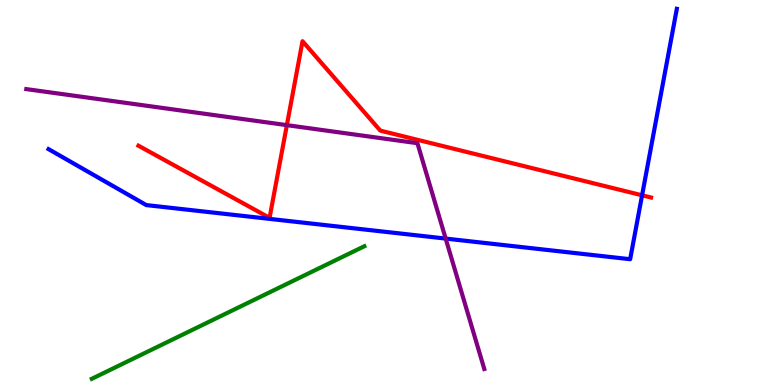[{'lines': ['blue', 'red'], 'intersections': [{'x': 8.28, 'y': 4.93}]}, {'lines': ['green', 'red'], 'intersections': []}, {'lines': ['purple', 'red'], 'intersections': [{'x': 3.7, 'y': 6.75}]}, {'lines': ['blue', 'green'], 'intersections': []}, {'lines': ['blue', 'purple'], 'intersections': [{'x': 5.75, 'y': 3.8}]}, {'lines': ['green', 'purple'], 'intersections': []}]